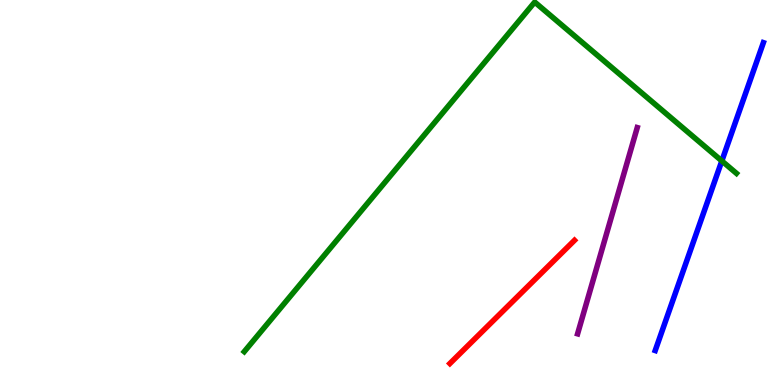[{'lines': ['blue', 'red'], 'intersections': []}, {'lines': ['green', 'red'], 'intersections': []}, {'lines': ['purple', 'red'], 'intersections': []}, {'lines': ['blue', 'green'], 'intersections': [{'x': 9.31, 'y': 5.82}]}, {'lines': ['blue', 'purple'], 'intersections': []}, {'lines': ['green', 'purple'], 'intersections': []}]